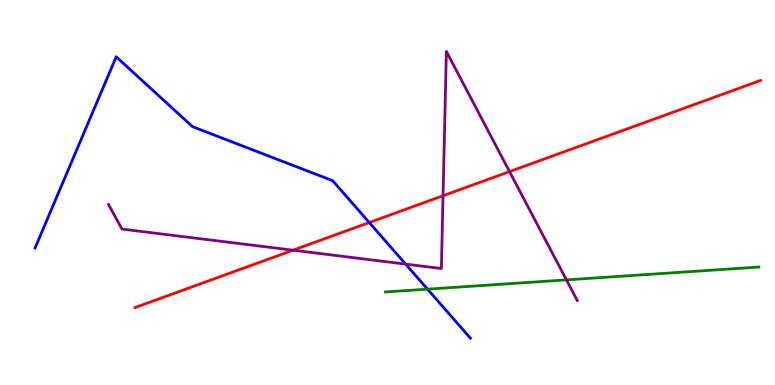[{'lines': ['blue', 'red'], 'intersections': [{'x': 4.76, 'y': 4.22}]}, {'lines': ['green', 'red'], 'intersections': []}, {'lines': ['purple', 'red'], 'intersections': [{'x': 3.78, 'y': 3.5}, {'x': 5.72, 'y': 4.92}, {'x': 6.57, 'y': 5.54}]}, {'lines': ['blue', 'green'], 'intersections': [{'x': 5.52, 'y': 2.49}]}, {'lines': ['blue', 'purple'], 'intersections': [{'x': 5.23, 'y': 3.14}]}, {'lines': ['green', 'purple'], 'intersections': [{'x': 7.31, 'y': 2.73}]}]